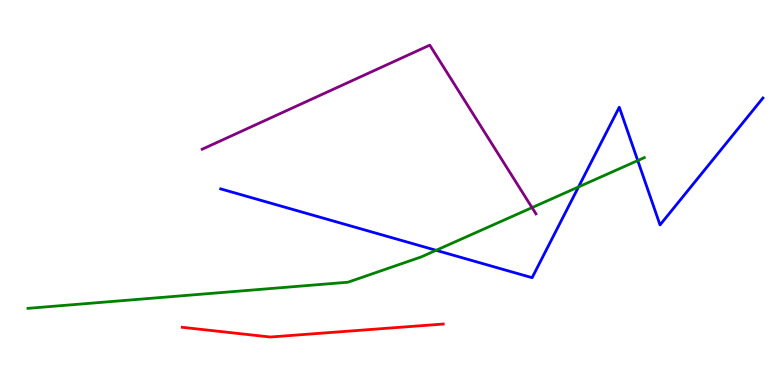[{'lines': ['blue', 'red'], 'intersections': []}, {'lines': ['green', 'red'], 'intersections': []}, {'lines': ['purple', 'red'], 'intersections': []}, {'lines': ['blue', 'green'], 'intersections': [{'x': 5.63, 'y': 3.5}, {'x': 7.46, 'y': 5.15}, {'x': 8.23, 'y': 5.83}]}, {'lines': ['blue', 'purple'], 'intersections': []}, {'lines': ['green', 'purple'], 'intersections': [{'x': 6.87, 'y': 4.61}]}]